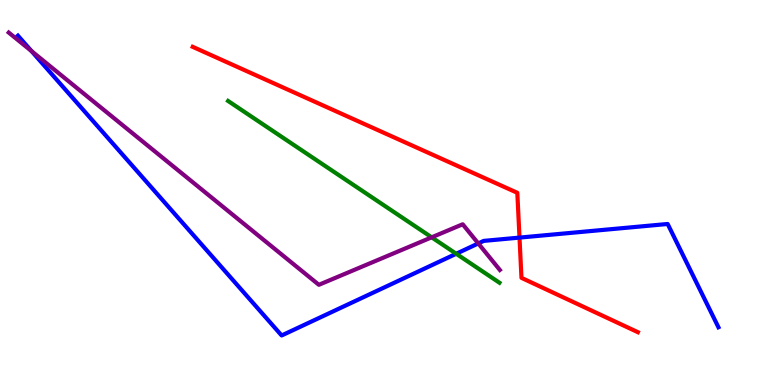[{'lines': ['blue', 'red'], 'intersections': [{'x': 6.7, 'y': 3.83}]}, {'lines': ['green', 'red'], 'intersections': []}, {'lines': ['purple', 'red'], 'intersections': []}, {'lines': ['blue', 'green'], 'intersections': [{'x': 5.89, 'y': 3.41}]}, {'lines': ['blue', 'purple'], 'intersections': [{'x': 0.406, 'y': 8.67}, {'x': 6.17, 'y': 3.68}]}, {'lines': ['green', 'purple'], 'intersections': [{'x': 5.57, 'y': 3.84}]}]